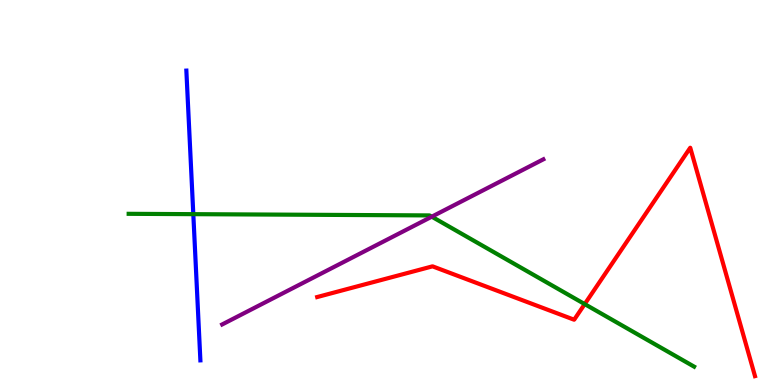[{'lines': ['blue', 'red'], 'intersections': []}, {'lines': ['green', 'red'], 'intersections': [{'x': 7.54, 'y': 2.1}]}, {'lines': ['purple', 'red'], 'intersections': []}, {'lines': ['blue', 'green'], 'intersections': [{'x': 2.49, 'y': 4.44}]}, {'lines': ['blue', 'purple'], 'intersections': []}, {'lines': ['green', 'purple'], 'intersections': [{'x': 5.57, 'y': 4.37}]}]